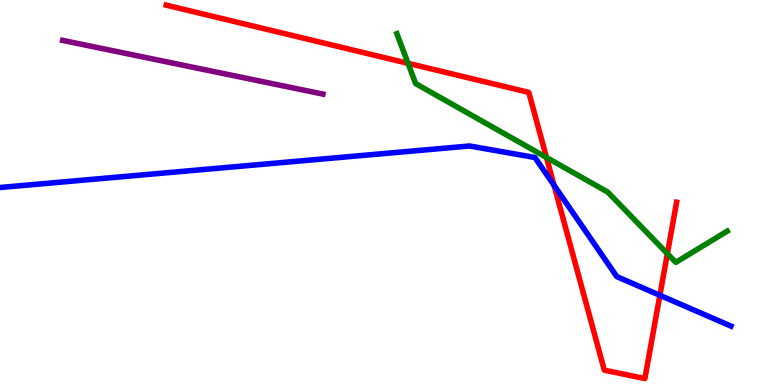[{'lines': ['blue', 'red'], 'intersections': [{'x': 7.15, 'y': 5.19}, {'x': 8.51, 'y': 2.33}]}, {'lines': ['green', 'red'], 'intersections': [{'x': 5.26, 'y': 8.36}, {'x': 7.05, 'y': 5.91}, {'x': 8.61, 'y': 3.41}]}, {'lines': ['purple', 'red'], 'intersections': []}, {'lines': ['blue', 'green'], 'intersections': []}, {'lines': ['blue', 'purple'], 'intersections': []}, {'lines': ['green', 'purple'], 'intersections': []}]